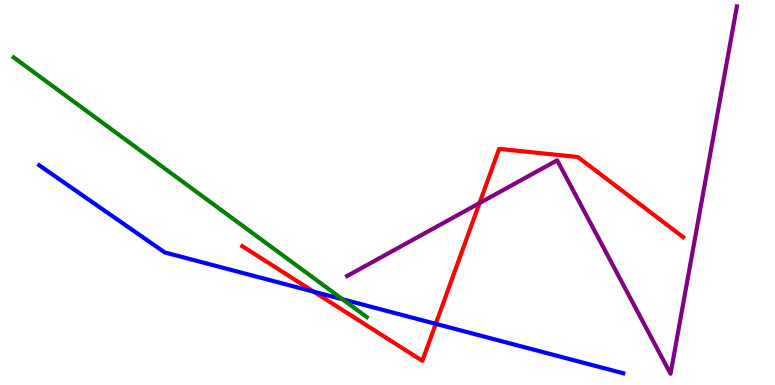[{'lines': ['blue', 'red'], 'intersections': [{'x': 4.05, 'y': 2.42}, {'x': 5.62, 'y': 1.59}]}, {'lines': ['green', 'red'], 'intersections': []}, {'lines': ['purple', 'red'], 'intersections': [{'x': 6.19, 'y': 4.73}]}, {'lines': ['blue', 'green'], 'intersections': [{'x': 4.42, 'y': 2.23}]}, {'lines': ['blue', 'purple'], 'intersections': []}, {'lines': ['green', 'purple'], 'intersections': []}]